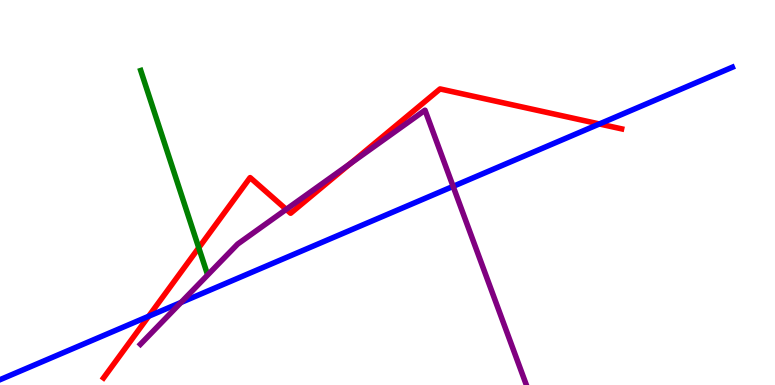[{'lines': ['blue', 'red'], 'intersections': [{'x': 1.92, 'y': 1.79}, {'x': 7.73, 'y': 6.78}]}, {'lines': ['green', 'red'], 'intersections': [{'x': 2.56, 'y': 3.56}]}, {'lines': ['purple', 'red'], 'intersections': [{'x': 3.69, 'y': 4.56}, {'x': 4.52, 'y': 5.75}]}, {'lines': ['blue', 'green'], 'intersections': []}, {'lines': ['blue', 'purple'], 'intersections': [{'x': 2.34, 'y': 2.14}, {'x': 5.85, 'y': 5.16}]}, {'lines': ['green', 'purple'], 'intersections': []}]